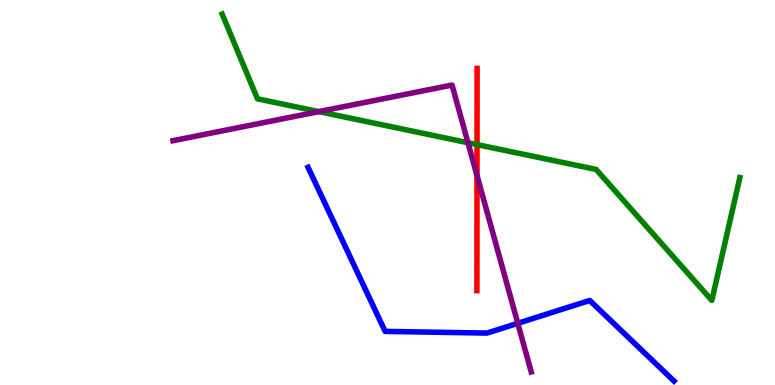[{'lines': ['blue', 'red'], 'intersections': []}, {'lines': ['green', 'red'], 'intersections': [{'x': 6.16, 'y': 6.24}]}, {'lines': ['purple', 'red'], 'intersections': [{'x': 6.15, 'y': 5.44}]}, {'lines': ['blue', 'green'], 'intersections': []}, {'lines': ['blue', 'purple'], 'intersections': [{'x': 6.68, 'y': 1.6}]}, {'lines': ['green', 'purple'], 'intersections': [{'x': 4.11, 'y': 7.1}, {'x': 6.04, 'y': 6.29}]}]